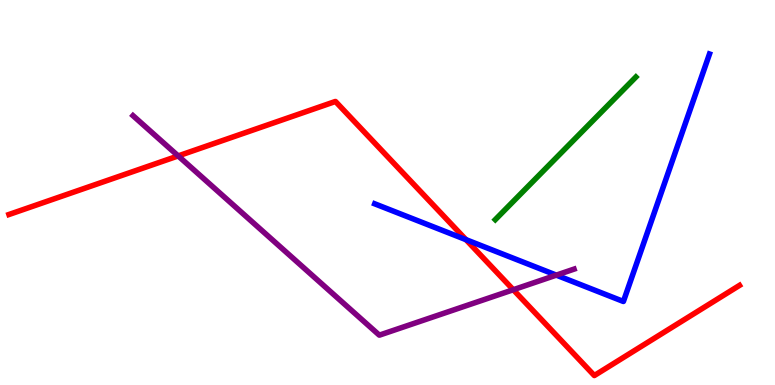[{'lines': ['blue', 'red'], 'intersections': [{'x': 6.01, 'y': 3.78}]}, {'lines': ['green', 'red'], 'intersections': []}, {'lines': ['purple', 'red'], 'intersections': [{'x': 2.3, 'y': 5.95}, {'x': 6.62, 'y': 2.47}]}, {'lines': ['blue', 'green'], 'intersections': []}, {'lines': ['blue', 'purple'], 'intersections': [{'x': 7.18, 'y': 2.85}]}, {'lines': ['green', 'purple'], 'intersections': []}]